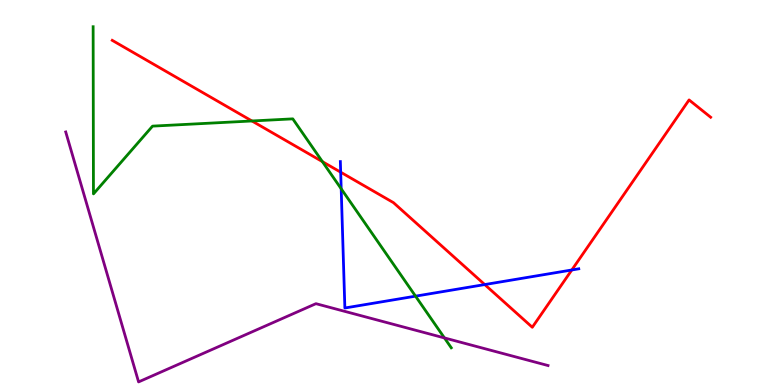[{'lines': ['blue', 'red'], 'intersections': [{'x': 4.4, 'y': 5.53}, {'x': 6.25, 'y': 2.61}, {'x': 7.38, 'y': 2.99}]}, {'lines': ['green', 'red'], 'intersections': [{'x': 3.25, 'y': 6.86}, {'x': 4.16, 'y': 5.8}]}, {'lines': ['purple', 'red'], 'intersections': []}, {'lines': ['blue', 'green'], 'intersections': [{'x': 4.4, 'y': 5.1}, {'x': 5.36, 'y': 2.31}]}, {'lines': ['blue', 'purple'], 'intersections': []}, {'lines': ['green', 'purple'], 'intersections': [{'x': 5.73, 'y': 1.22}]}]